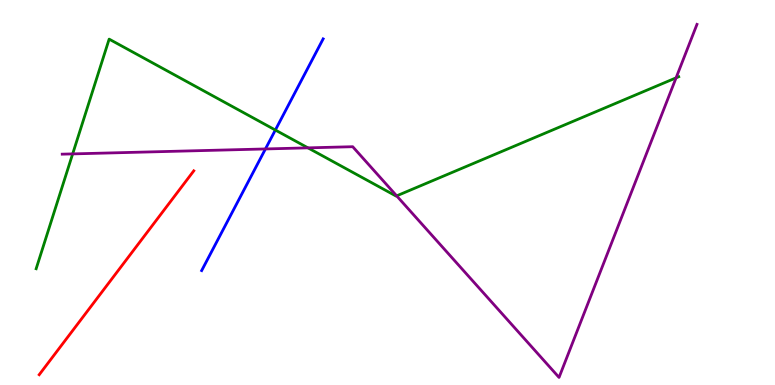[{'lines': ['blue', 'red'], 'intersections': []}, {'lines': ['green', 'red'], 'intersections': []}, {'lines': ['purple', 'red'], 'intersections': []}, {'lines': ['blue', 'green'], 'intersections': [{'x': 3.55, 'y': 6.62}]}, {'lines': ['blue', 'purple'], 'intersections': [{'x': 3.43, 'y': 6.13}]}, {'lines': ['green', 'purple'], 'intersections': [{'x': 0.938, 'y': 6.0}, {'x': 3.97, 'y': 6.16}, {'x': 5.12, 'y': 4.91}, {'x': 8.72, 'y': 7.98}]}]